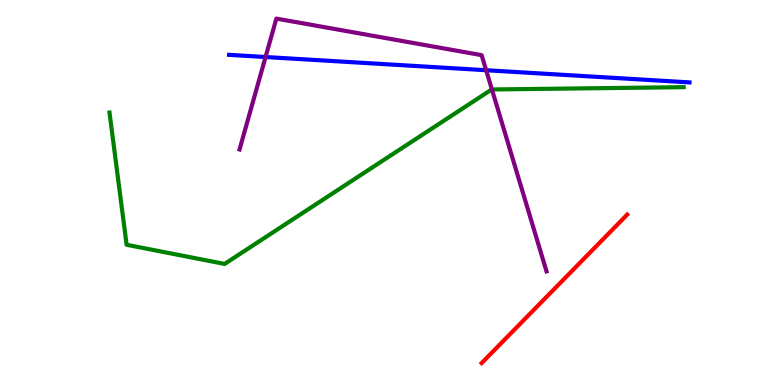[{'lines': ['blue', 'red'], 'intersections': []}, {'lines': ['green', 'red'], 'intersections': []}, {'lines': ['purple', 'red'], 'intersections': []}, {'lines': ['blue', 'green'], 'intersections': []}, {'lines': ['blue', 'purple'], 'intersections': [{'x': 3.43, 'y': 8.52}, {'x': 6.27, 'y': 8.18}]}, {'lines': ['green', 'purple'], 'intersections': [{'x': 6.35, 'y': 7.68}]}]